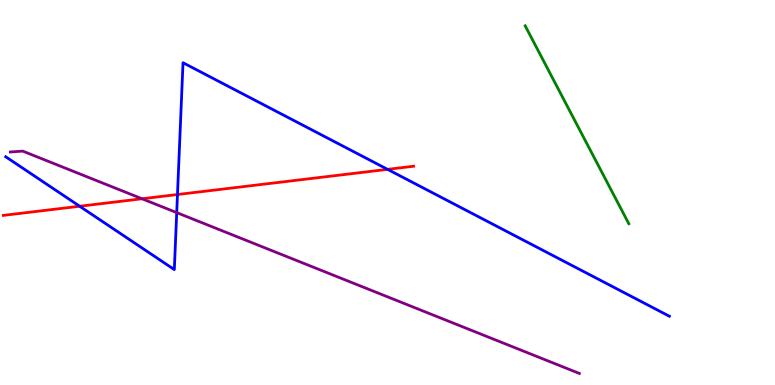[{'lines': ['blue', 'red'], 'intersections': [{'x': 1.03, 'y': 4.64}, {'x': 2.29, 'y': 4.95}, {'x': 5.0, 'y': 5.6}]}, {'lines': ['green', 'red'], 'intersections': []}, {'lines': ['purple', 'red'], 'intersections': [{'x': 1.83, 'y': 4.84}]}, {'lines': ['blue', 'green'], 'intersections': []}, {'lines': ['blue', 'purple'], 'intersections': [{'x': 2.28, 'y': 4.48}]}, {'lines': ['green', 'purple'], 'intersections': []}]